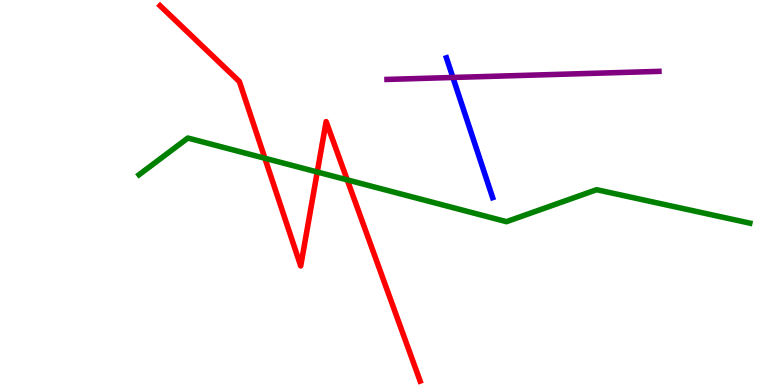[{'lines': ['blue', 'red'], 'intersections': []}, {'lines': ['green', 'red'], 'intersections': [{'x': 3.42, 'y': 5.89}, {'x': 4.09, 'y': 5.53}, {'x': 4.48, 'y': 5.33}]}, {'lines': ['purple', 'red'], 'intersections': []}, {'lines': ['blue', 'green'], 'intersections': []}, {'lines': ['blue', 'purple'], 'intersections': [{'x': 5.84, 'y': 7.99}]}, {'lines': ['green', 'purple'], 'intersections': []}]